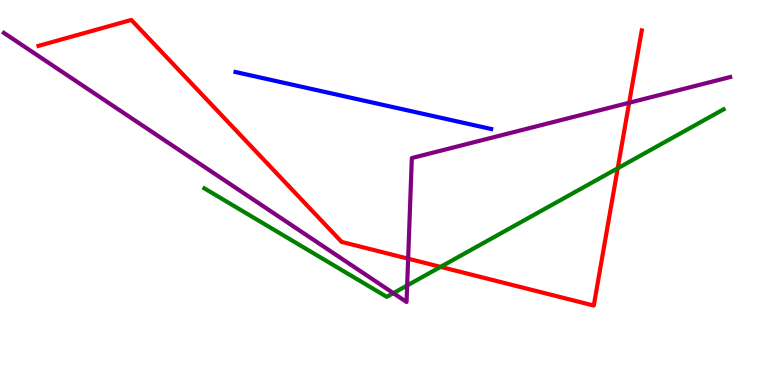[{'lines': ['blue', 'red'], 'intersections': []}, {'lines': ['green', 'red'], 'intersections': [{'x': 5.68, 'y': 3.07}, {'x': 7.97, 'y': 5.63}]}, {'lines': ['purple', 'red'], 'intersections': [{'x': 5.27, 'y': 3.28}, {'x': 8.12, 'y': 7.33}]}, {'lines': ['blue', 'green'], 'intersections': []}, {'lines': ['blue', 'purple'], 'intersections': []}, {'lines': ['green', 'purple'], 'intersections': [{'x': 5.08, 'y': 2.39}, {'x': 5.25, 'y': 2.58}]}]